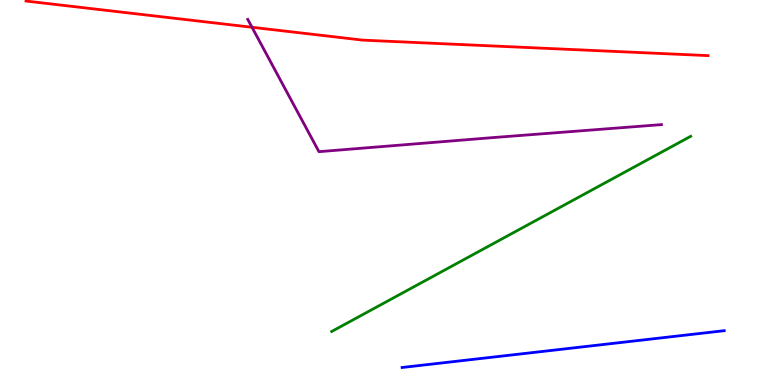[{'lines': ['blue', 'red'], 'intersections': []}, {'lines': ['green', 'red'], 'intersections': []}, {'lines': ['purple', 'red'], 'intersections': [{'x': 3.25, 'y': 9.29}]}, {'lines': ['blue', 'green'], 'intersections': []}, {'lines': ['blue', 'purple'], 'intersections': []}, {'lines': ['green', 'purple'], 'intersections': []}]